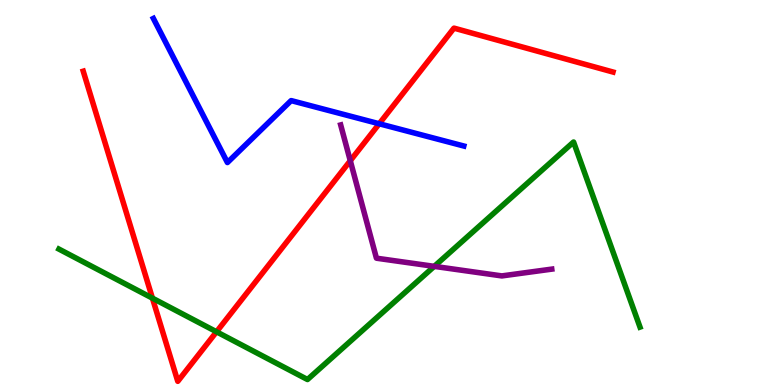[{'lines': ['blue', 'red'], 'intersections': [{'x': 4.89, 'y': 6.79}]}, {'lines': ['green', 'red'], 'intersections': [{'x': 1.97, 'y': 2.26}, {'x': 2.79, 'y': 1.38}]}, {'lines': ['purple', 'red'], 'intersections': [{'x': 4.52, 'y': 5.83}]}, {'lines': ['blue', 'green'], 'intersections': []}, {'lines': ['blue', 'purple'], 'intersections': []}, {'lines': ['green', 'purple'], 'intersections': [{'x': 5.6, 'y': 3.08}]}]